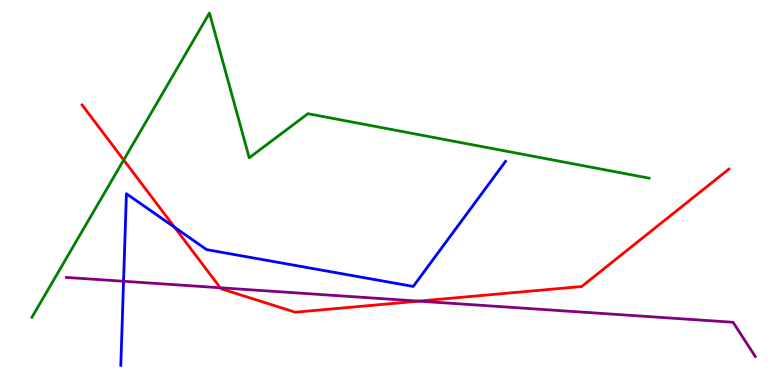[{'lines': ['blue', 'red'], 'intersections': [{'x': 2.25, 'y': 4.1}]}, {'lines': ['green', 'red'], 'intersections': [{'x': 1.6, 'y': 5.84}]}, {'lines': ['purple', 'red'], 'intersections': [{'x': 2.84, 'y': 2.53}, {'x': 5.4, 'y': 2.18}]}, {'lines': ['blue', 'green'], 'intersections': []}, {'lines': ['blue', 'purple'], 'intersections': [{'x': 1.59, 'y': 2.69}]}, {'lines': ['green', 'purple'], 'intersections': []}]